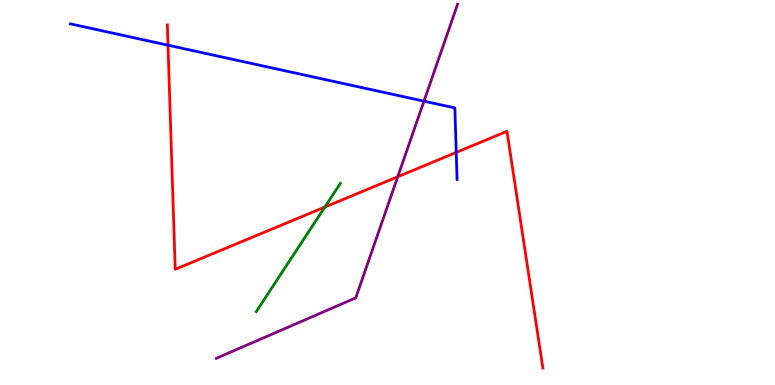[{'lines': ['blue', 'red'], 'intersections': [{'x': 2.17, 'y': 8.83}, {'x': 5.89, 'y': 6.04}]}, {'lines': ['green', 'red'], 'intersections': [{'x': 4.19, 'y': 4.62}]}, {'lines': ['purple', 'red'], 'intersections': [{'x': 5.13, 'y': 5.41}]}, {'lines': ['blue', 'green'], 'intersections': []}, {'lines': ['blue', 'purple'], 'intersections': [{'x': 5.47, 'y': 7.37}]}, {'lines': ['green', 'purple'], 'intersections': []}]